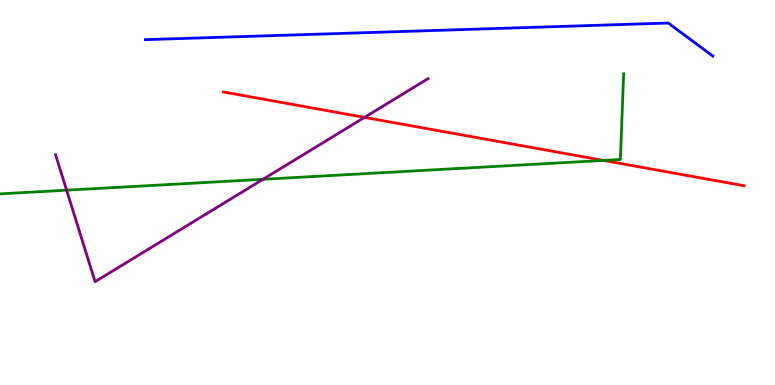[{'lines': ['blue', 'red'], 'intersections': []}, {'lines': ['green', 'red'], 'intersections': [{'x': 7.79, 'y': 5.83}]}, {'lines': ['purple', 'red'], 'intersections': [{'x': 4.7, 'y': 6.95}]}, {'lines': ['blue', 'green'], 'intersections': []}, {'lines': ['blue', 'purple'], 'intersections': []}, {'lines': ['green', 'purple'], 'intersections': [{'x': 0.859, 'y': 5.06}, {'x': 3.39, 'y': 5.34}]}]